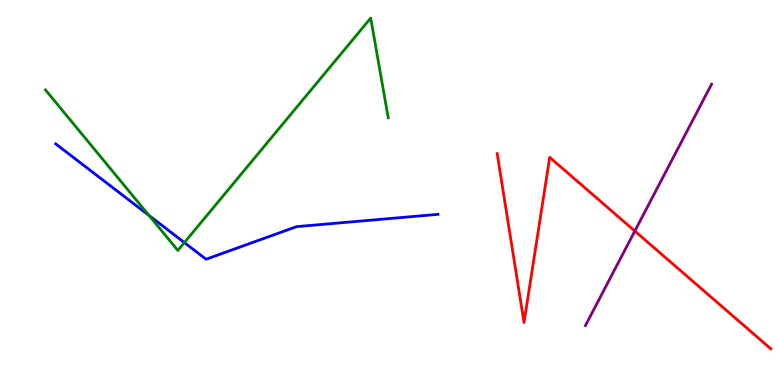[{'lines': ['blue', 'red'], 'intersections': []}, {'lines': ['green', 'red'], 'intersections': []}, {'lines': ['purple', 'red'], 'intersections': [{'x': 8.19, 'y': 4.0}]}, {'lines': ['blue', 'green'], 'intersections': [{'x': 1.92, 'y': 4.4}, {'x': 2.38, 'y': 3.7}]}, {'lines': ['blue', 'purple'], 'intersections': []}, {'lines': ['green', 'purple'], 'intersections': []}]